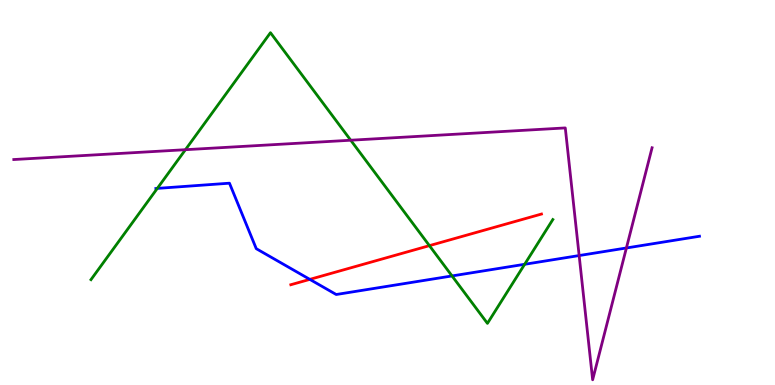[{'lines': ['blue', 'red'], 'intersections': [{'x': 4.0, 'y': 2.74}]}, {'lines': ['green', 'red'], 'intersections': [{'x': 5.54, 'y': 3.62}]}, {'lines': ['purple', 'red'], 'intersections': []}, {'lines': ['blue', 'green'], 'intersections': [{'x': 2.03, 'y': 5.11}, {'x': 5.83, 'y': 2.83}, {'x': 6.77, 'y': 3.14}]}, {'lines': ['blue', 'purple'], 'intersections': [{'x': 7.47, 'y': 3.36}, {'x': 8.08, 'y': 3.56}]}, {'lines': ['green', 'purple'], 'intersections': [{'x': 2.39, 'y': 6.11}, {'x': 4.53, 'y': 6.36}]}]